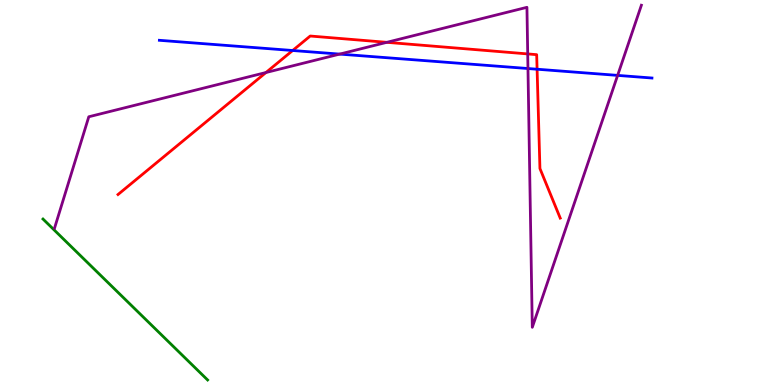[{'lines': ['blue', 'red'], 'intersections': [{'x': 3.78, 'y': 8.69}, {'x': 6.93, 'y': 8.2}]}, {'lines': ['green', 'red'], 'intersections': []}, {'lines': ['purple', 'red'], 'intersections': [{'x': 3.43, 'y': 8.12}, {'x': 4.99, 'y': 8.9}, {'x': 6.81, 'y': 8.6}]}, {'lines': ['blue', 'green'], 'intersections': []}, {'lines': ['blue', 'purple'], 'intersections': [{'x': 4.38, 'y': 8.59}, {'x': 6.81, 'y': 8.22}, {'x': 7.97, 'y': 8.04}]}, {'lines': ['green', 'purple'], 'intersections': []}]